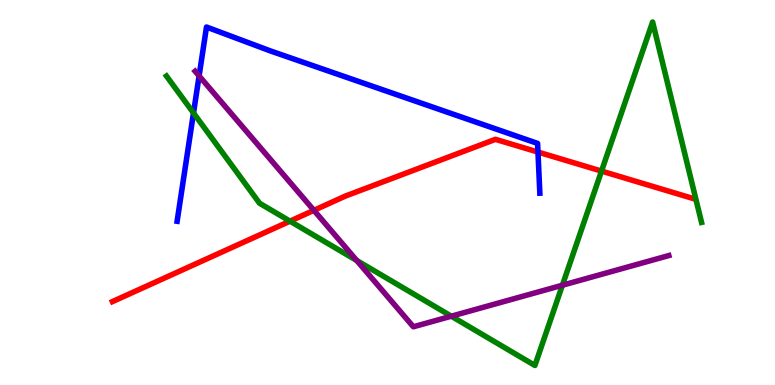[{'lines': ['blue', 'red'], 'intersections': [{'x': 6.94, 'y': 6.05}]}, {'lines': ['green', 'red'], 'intersections': [{'x': 3.74, 'y': 4.26}, {'x': 7.76, 'y': 5.56}]}, {'lines': ['purple', 'red'], 'intersections': [{'x': 4.05, 'y': 4.54}]}, {'lines': ['blue', 'green'], 'intersections': [{'x': 2.5, 'y': 7.07}]}, {'lines': ['blue', 'purple'], 'intersections': [{'x': 2.57, 'y': 8.03}]}, {'lines': ['green', 'purple'], 'intersections': [{'x': 4.6, 'y': 3.23}, {'x': 5.82, 'y': 1.79}, {'x': 7.26, 'y': 2.59}]}]